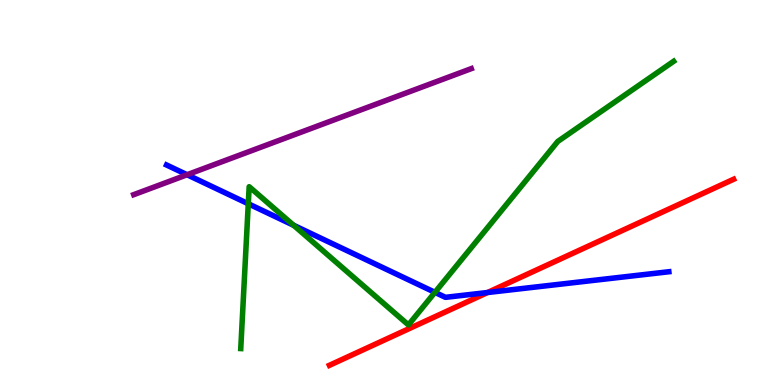[{'lines': ['blue', 'red'], 'intersections': [{'x': 6.29, 'y': 2.4}]}, {'lines': ['green', 'red'], 'intersections': []}, {'lines': ['purple', 'red'], 'intersections': []}, {'lines': ['blue', 'green'], 'intersections': [{'x': 3.2, 'y': 4.71}, {'x': 3.79, 'y': 4.15}, {'x': 5.61, 'y': 2.41}]}, {'lines': ['blue', 'purple'], 'intersections': [{'x': 2.41, 'y': 5.46}]}, {'lines': ['green', 'purple'], 'intersections': []}]